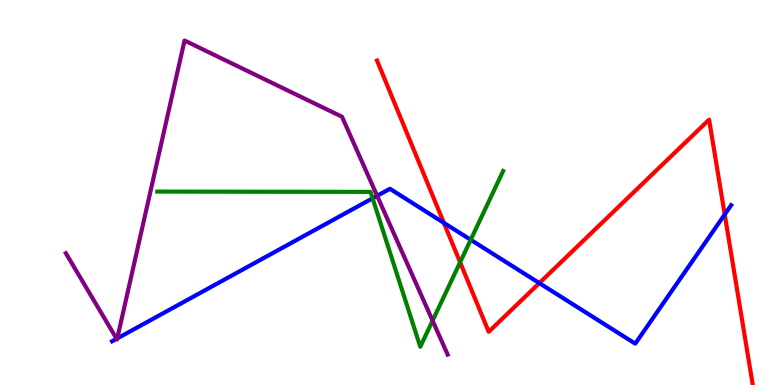[{'lines': ['blue', 'red'], 'intersections': [{'x': 5.73, 'y': 4.21}, {'x': 6.96, 'y': 2.65}, {'x': 9.35, 'y': 4.43}]}, {'lines': ['green', 'red'], 'intersections': [{'x': 5.94, 'y': 3.19}]}, {'lines': ['purple', 'red'], 'intersections': []}, {'lines': ['blue', 'green'], 'intersections': [{'x': 4.81, 'y': 4.85}, {'x': 6.07, 'y': 3.77}]}, {'lines': ['blue', 'purple'], 'intersections': [{'x': 1.5, 'y': 1.2}, {'x': 1.51, 'y': 1.21}, {'x': 4.87, 'y': 4.91}]}, {'lines': ['green', 'purple'], 'intersections': [{'x': 5.58, 'y': 1.67}]}]